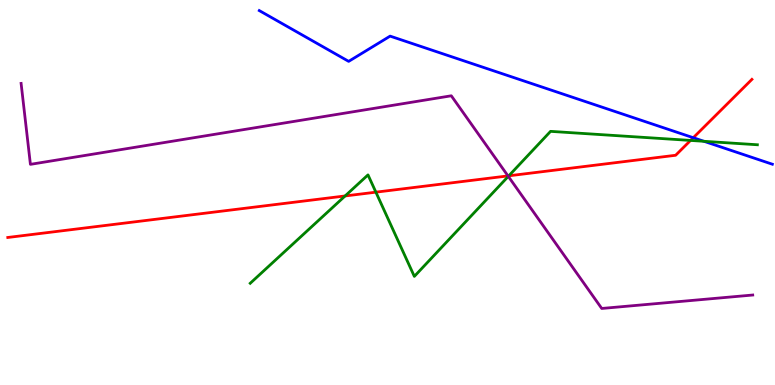[{'lines': ['blue', 'red'], 'intersections': [{'x': 8.95, 'y': 6.42}]}, {'lines': ['green', 'red'], 'intersections': [{'x': 4.45, 'y': 4.91}, {'x': 4.85, 'y': 5.01}, {'x': 6.57, 'y': 5.43}, {'x': 8.91, 'y': 6.35}]}, {'lines': ['purple', 'red'], 'intersections': [{'x': 6.55, 'y': 5.43}]}, {'lines': ['blue', 'green'], 'intersections': [{'x': 9.08, 'y': 6.33}]}, {'lines': ['blue', 'purple'], 'intersections': []}, {'lines': ['green', 'purple'], 'intersections': [{'x': 6.56, 'y': 5.42}]}]